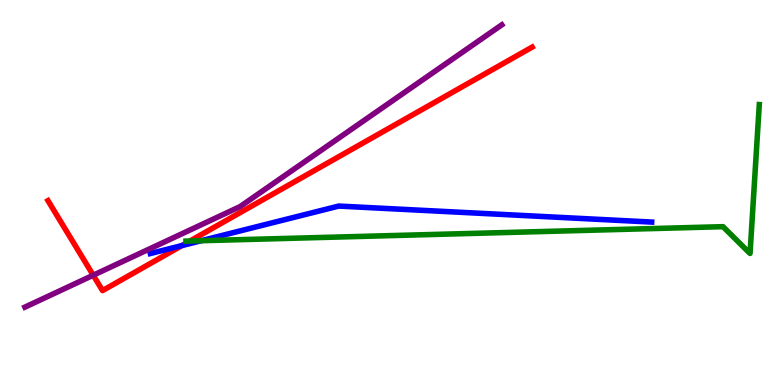[{'lines': ['blue', 'red'], 'intersections': [{'x': 2.35, 'y': 3.62}]}, {'lines': ['green', 'red'], 'intersections': [{'x': 2.45, 'y': 3.74}]}, {'lines': ['purple', 'red'], 'intersections': [{'x': 1.2, 'y': 2.85}]}, {'lines': ['blue', 'green'], 'intersections': [{'x': 2.6, 'y': 3.75}]}, {'lines': ['blue', 'purple'], 'intersections': []}, {'lines': ['green', 'purple'], 'intersections': []}]